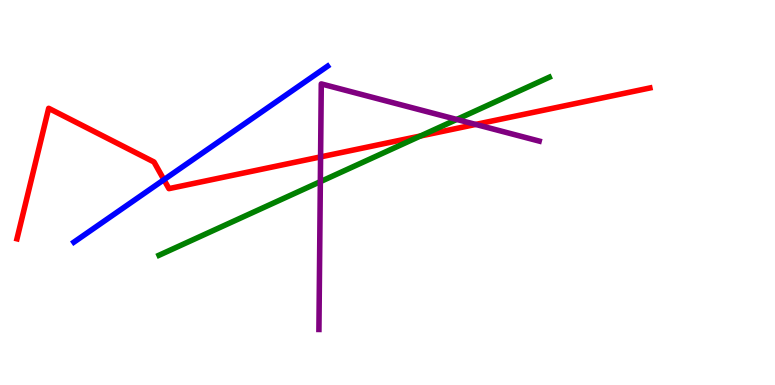[{'lines': ['blue', 'red'], 'intersections': [{'x': 2.12, 'y': 5.33}]}, {'lines': ['green', 'red'], 'intersections': [{'x': 5.43, 'y': 6.47}]}, {'lines': ['purple', 'red'], 'intersections': [{'x': 4.14, 'y': 5.92}, {'x': 6.14, 'y': 6.77}]}, {'lines': ['blue', 'green'], 'intersections': []}, {'lines': ['blue', 'purple'], 'intersections': []}, {'lines': ['green', 'purple'], 'intersections': [{'x': 4.13, 'y': 5.28}, {'x': 5.89, 'y': 6.9}]}]